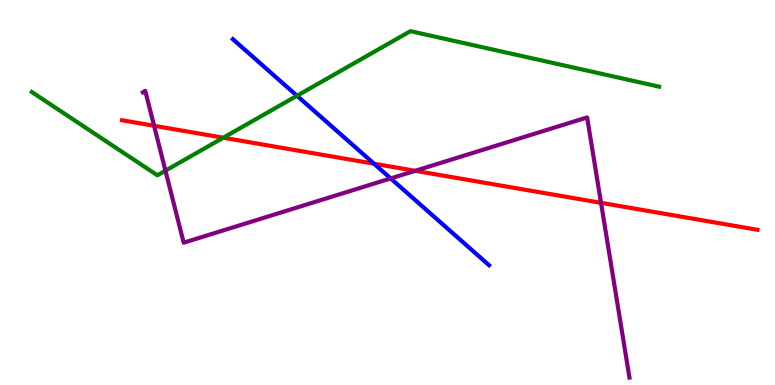[{'lines': ['blue', 'red'], 'intersections': [{'x': 4.83, 'y': 5.75}]}, {'lines': ['green', 'red'], 'intersections': [{'x': 2.88, 'y': 6.42}]}, {'lines': ['purple', 'red'], 'intersections': [{'x': 1.99, 'y': 6.73}, {'x': 5.36, 'y': 5.56}, {'x': 7.76, 'y': 4.73}]}, {'lines': ['blue', 'green'], 'intersections': [{'x': 3.83, 'y': 7.51}]}, {'lines': ['blue', 'purple'], 'intersections': [{'x': 5.04, 'y': 5.37}]}, {'lines': ['green', 'purple'], 'intersections': [{'x': 2.13, 'y': 5.57}]}]